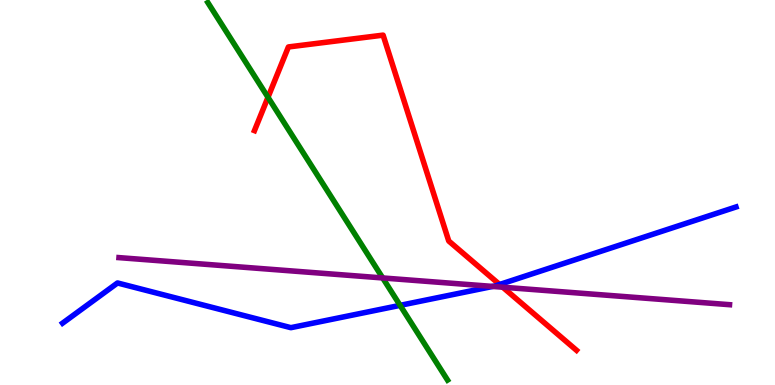[{'lines': ['blue', 'red'], 'intersections': [{'x': 6.45, 'y': 2.61}]}, {'lines': ['green', 'red'], 'intersections': [{'x': 3.46, 'y': 7.47}]}, {'lines': ['purple', 'red'], 'intersections': [{'x': 6.49, 'y': 2.54}]}, {'lines': ['blue', 'green'], 'intersections': [{'x': 5.16, 'y': 2.07}]}, {'lines': ['blue', 'purple'], 'intersections': [{'x': 6.36, 'y': 2.56}]}, {'lines': ['green', 'purple'], 'intersections': [{'x': 4.94, 'y': 2.78}]}]